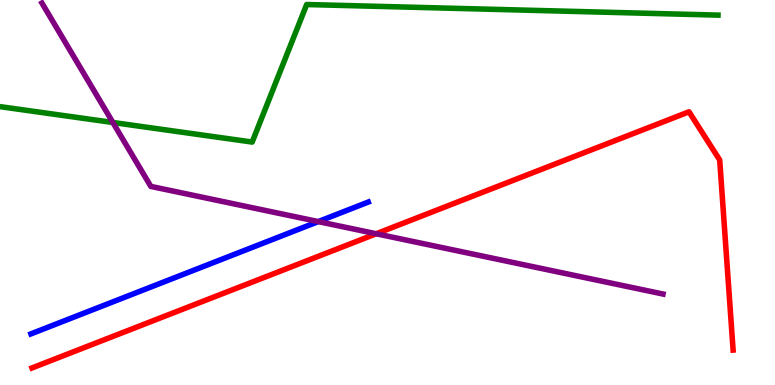[{'lines': ['blue', 'red'], 'intersections': []}, {'lines': ['green', 'red'], 'intersections': []}, {'lines': ['purple', 'red'], 'intersections': [{'x': 4.85, 'y': 3.93}]}, {'lines': ['blue', 'green'], 'intersections': []}, {'lines': ['blue', 'purple'], 'intersections': [{'x': 4.11, 'y': 4.24}]}, {'lines': ['green', 'purple'], 'intersections': [{'x': 1.46, 'y': 6.82}]}]